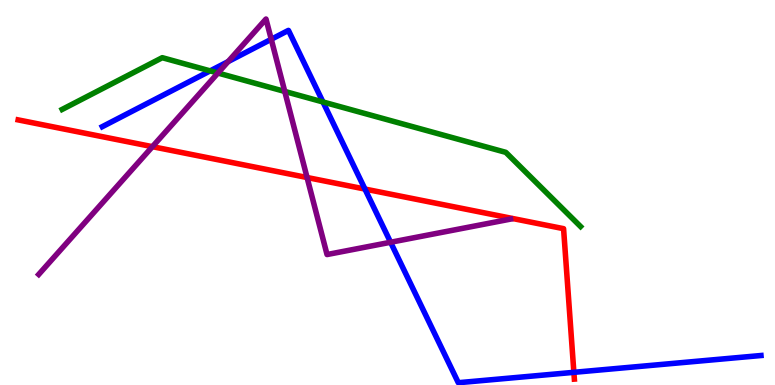[{'lines': ['blue', 'red'], 'intersections': [{'x': 4.71, 'y': 5.09}, {'x': 7.4, 'y': 0.329}]}, {'lines': ['green', 'red'], 'intersections': []}, {'lines': ['purple', 'red'], 'intersections': [{'x': 1.97, 'y': 6.19}, {'x': 3.96, 'y': 5.39}]}, {'lines': ['blue', 'green'], 'intersections': [{'x': 2.71, 'y': 8.16}, {'x': 4.17, 'y': 7.35}]}, {'lines': ['blue', 'purple'], 'intersections': [{'x': 2.94, 'y': 8.4}, {'x': 3.5, 'y': 8.98}, {'x': 5.04, 'y': 3.71}]}, {'lines': ['green', 'purple'], 'intersections': [{'x': 2.81, 'y': 8.1}, {'x': 3.67, 'y': 7.62}]}]